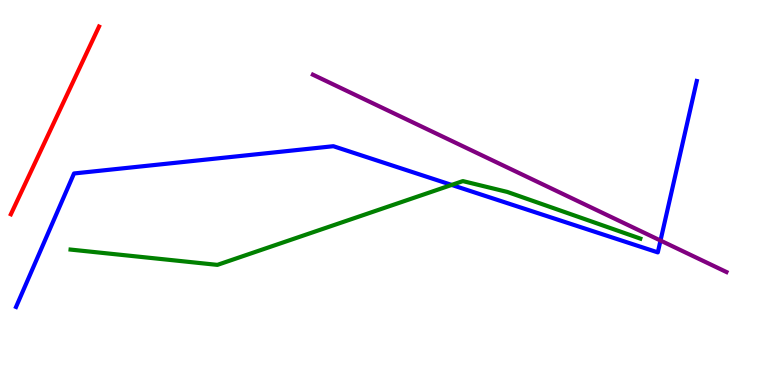[{'lines': ['blue', 'red'], 'intersections': []}, {'lines': ['green', 'red'], 'intersections': []}, {'lines': ['purple', 'red'], 'intersections': []}, {'lines': ['blue', 'green'], 'intersections': [{'x': 5.83, 'y': 5.2}]}, {'lines': ['blue', 'purple'], 'intersections': [{'x': 8.52, 'y': 3.75}]}, {'lines': ['green', 'purple'], 'intersections': []}]